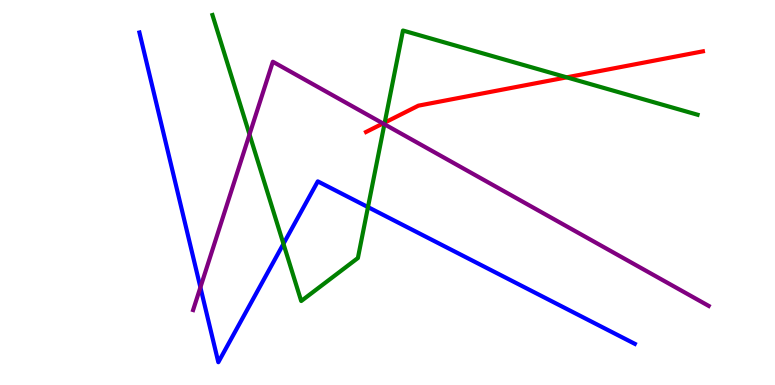[{'lines': ['blue', 'red'], 'intersections': []}, {'lines': ['green', 'red'], 'intersections': [{'x': 4.96, 'y': 6.82}, {'x': 7.31, 'y': 7.99}]}, {'lines': ['purple', 'red'], 'intersections': [{'x': 4.94, 'y': 6.79}]}, {'lines': ['blue', 'green'], 'intersections': [{'x': 3.66, 'y': 3.67}, {'x': 4.75, 'y': 4.62}]}, {'lines': ['blue', 'purple'], 'intersections': [{'x': 2.59, 'y': 2.54}]}, {'lines': ['green', 'purple'], 'intersections': [{'x': 3.22, 'y': 6.51}, {'x': 4.96, 'y': 6.77}]}]